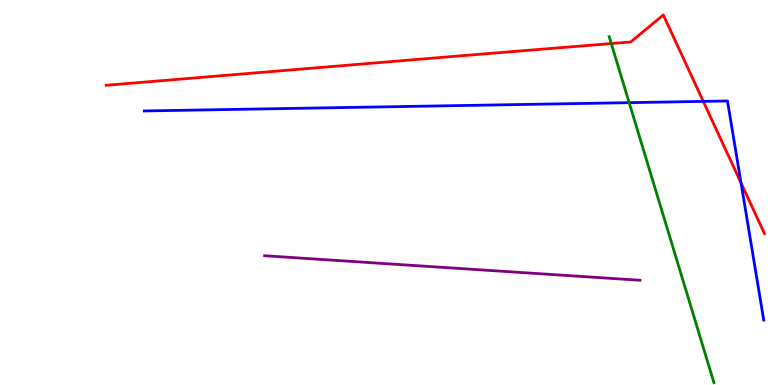[{'lines': ['blue', 'red'], 'intersections': [{'x': 9.07, 'y': 7.37}, {'x': 9.56, 'y': 5.25}]}, {'lines': ['green', 'red'], 'intersections': [{'x': 7.89, 'y': 8.87}]}, {'lines': ['purple', 'red'], 'intersections': []}, {'lines': ['blue', 'green'], 'intersections': [{'x': 8.12, 'y': 7.33}]}, {'lines': ['blue', 'purple'], 'intersections': []}, {'lines': ['green', 'purple'], 'intersections': []}]